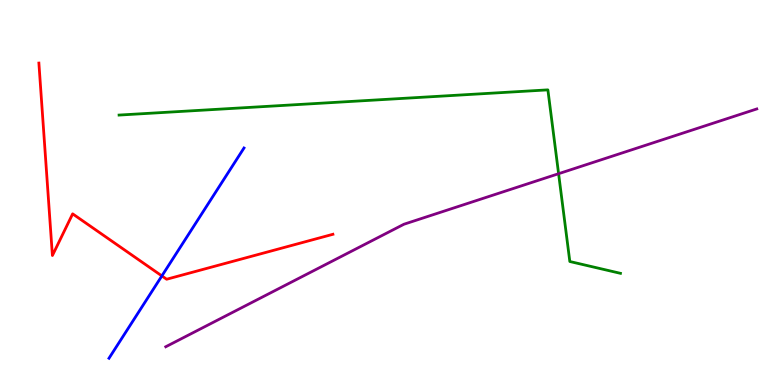[{'lines': ['blue', 'red'], 'intersections': [{'x': 2.09, 'y': 2.83}]}, {'lines': ['green', 'red'], 'intersections': []}, {'lines': ['purple', 'red'], 'intersections': []}, {'lines': ['blue', 'green'], 'intersections': []}, {'lines': ['blue', 'purple'], 'intersections': []}, {'lines': ['green', 'purple'], 'intersections': [{'x': 7.21, 'y': 5.49}]}]